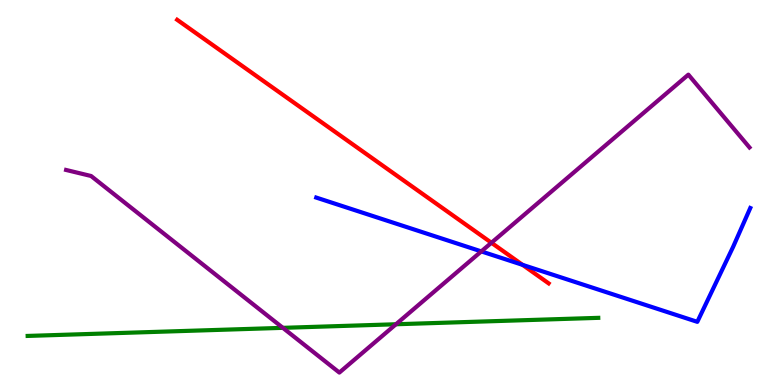[{'lines': ['blue', 'red'], 'intersections': [{'x': 6.74, 'y': 3.12}]}, {'lines': ['green', 'red'], 'intersections': []}, {'lines': ['purple', 'red'], 'intersections': [{'x': 6.34, 'y': 3.69}]}, {'lines': ['blue', 'green'], 'intersections': []}, {'lines': ['blue', 'purple'], 'intersections': [{'x': 6.21, 'y': 3.47}]}, {'lines': ['green', 'purple'], 'intersections': [{'x': 3.65, 'y': 1.48}, {'x': 5.11, 'y': 1.58}]}]